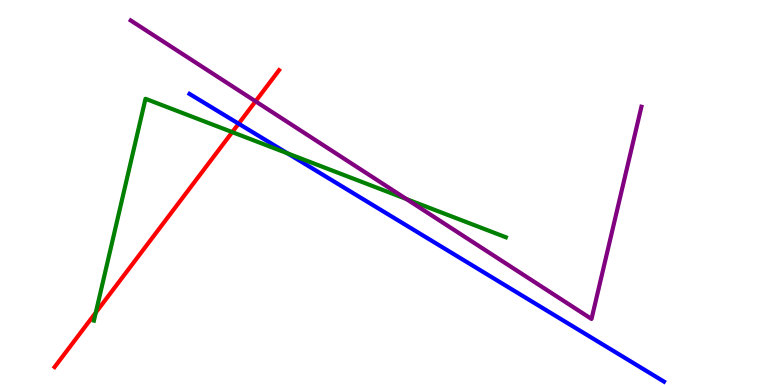[{'lines': ['blue', 'red'], 'intersections': [{'x': 3.08, 'y': 6.79}]}, {'lines': ['green', 'red'], 'intersections': [{'x': 1.24, 'y': 1.88}, {'x': 3.0, 'y': 6.57}]}, {'lines': ['purple', 'red'], 'intersections': [{'x': 3.3, 'y': 7.37}]}, {'lines': ['blue', 'green'], 'intersections': [{'x': 3.71, 'y': 6.02}]}, {'lines': ['blue', 'purple'], 'intersections': []}, {'lines': ['green', 'purple'], 'intersections': [{'x': 5.24, 'y': 4.83}]}]